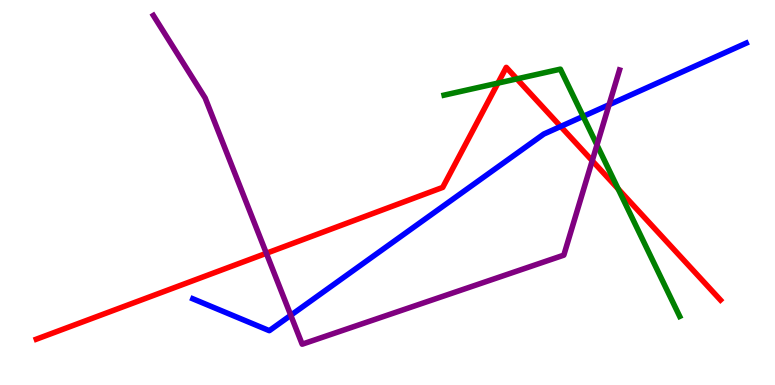[{'lines': ['blue', 'red'], 'intersections': [{'x': 7.23, 'y': 6.72}]}, {'lines': ['green', 'red'], 'intersections': [{'x': 6.42, 'y': 7.84}, {'x': 6.67, 'y': 7.95}, {'x': 7.98, 'y': 5.09}]}, {'lines': ['purple', 'red'], 'intersections': [{'x': 3.44, 'y': 3.42}, {'x': 7.64, 'y': 5.83}]}, {'lines': ['blue', 'green'], 'intersections': [{'x': 7.52, 'y': 6.98}]}, {'lines': ['blue', 'purple'], 'intersections': [{'x': 3.75, 'y': 1.81}, {'x': 7.86, 'y': 7.28}]}, {'lines': ['green', 'purple'], 'intersections': [{'x': 7.7, 'y': 6.23}]}]